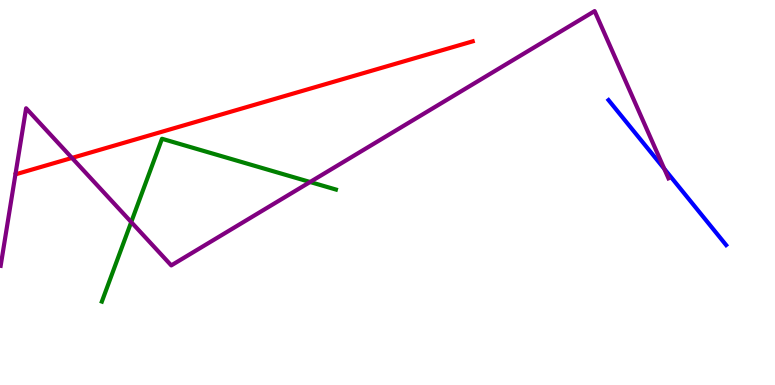[{'lines': ['blue', 'red'], 'intersections': []}, {'lines': ['green', 'red'], 'intersections': []}, {'lines': ['purple', 'red'], 'intersections': [{'x': 0.929, 'y': 5.9}]}, {'lines': ['blue', 'green'], 'intersections': []}, {'lines': ['blue', 'purple'], 'intersections': [{'x': 8.57, 'y': 5.62}]}, {'lines': ['green', 'purple'], 'intersections': [{'x': 1.69, 'y': 4.23}, {'x': 4.0, 'y': 5.27}]}]